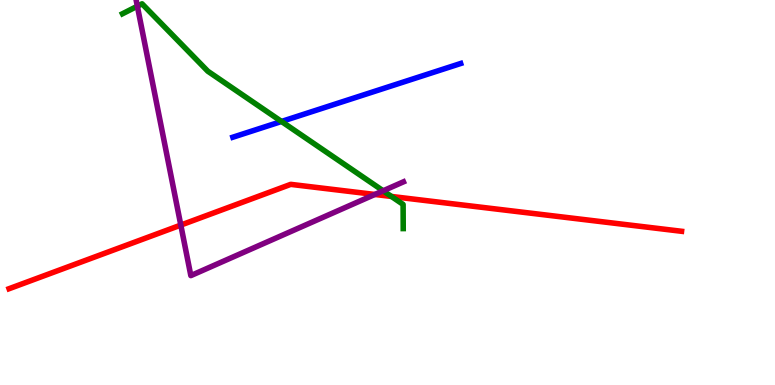[{'lines': ['blue', 'red'], 'intersections': []}, {'lines': ['green', 'red'], 'intersections': [{'x': 5.05, 'y': 4.9}]}, {'lines': ['purple', 'red'], 'intersections': [{'x': 2.33, 'y': 4.15}, {'x': 4.84, 'y': 4.95}]}, {'lines': ['blue', 'green'], 'intersections': [{'x': 3.63, 'y': 6.84}]}, {'lines': ['blue', 'purple'], 'intersections': []}, {'lines': ['green', 'purple'], 'intersections': [{'x': 1.77, 'y': 9.84}, {'x': 4.94, 'y': 5.04}]}]